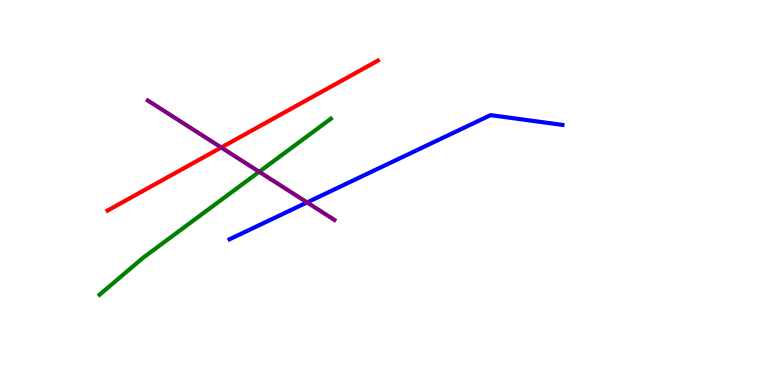[{'lines': ['blue', 'red'], 'intersections': []}, {'lines': ['green', 'red'], 'intersections': []}, {'lines': ['purple', 'red'], 'intersections': [{'x': 2.85, 'y': 6.17}]}, {'lines': ['blue', 'green'], 'intersections': []}, {'lines': ['blue', 'purple'], 'intersections': [{'x': 3.96, 'y': 4.74}]}, {'lines': ['green', 'purple'], 'intersections': [{'x': 3.34, 'y': 5.54}]}]